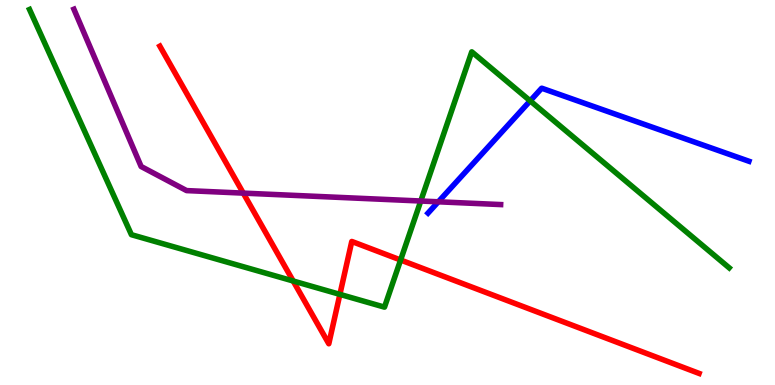[{'lines': ['blue', 'red'], 'intersections': []}, {'lines': ['green', 'red'], 'intersections': [{'x': 3.78, 'y': 2.7}, {'x': 4.39, 'y': 2.35}, {'x': 5.17, 'y': 3.25}]}, {'lines': ['purple', 'red'], 'intersections': [{'x': 3.14, 'y': 4.98}]}, {'lines': ['blue', 'green'], 'intersections': [{'x': 6.84, 'y': 7.38}]}, {'lines': ['blue', 'purple'], 'intersections': [{'x': 5.66, 'y': 4.76}]}, {'lines': ['green', 'purple'], 'intersections': [{'x': 5.43, 'y': 4.78}]}]